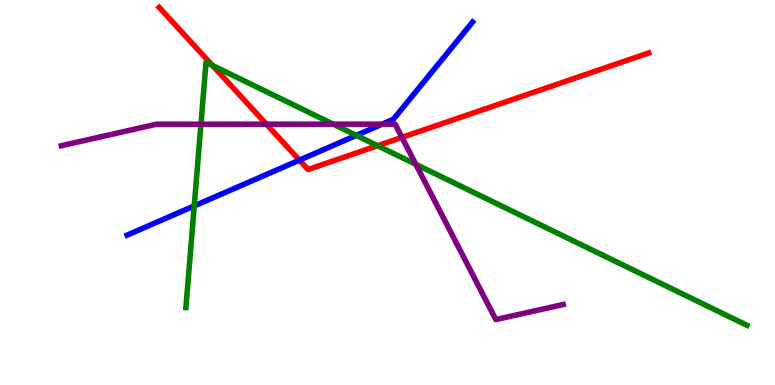[{'lines': ['blue', 'red'], 'intersections': [{'x': 3.86, 'y': 5.84}]}, {'lines': ['green', 'red'], 'intersections': [{'x': 2.74, 'y': 8.3}, {'x': 4.87, 'y': 6.21}]}, {'lines': ['purple', 'red'], 'intersections': [{'x': 3.44, 'y': 6.77}, {'x': 5.19, 'y': 6.43}]}, {'lines': ['blue', 'green'], 'intersections': [{'x': 2.51, 'y': 4.65}, {'x': 4.6, 'y': 6.48}]}, {'lines': ['blue', 'purple'], 'intersections': [{'x': 4.93, 'y': 6.78}]}, {'lines': ['green', 'purple'], 'intersections': [{'x': 2.59, 'y': 6.77}, {'x': 4.3, 'y': 6.77}, {'x': 5.37, 'y': 5.73}]}]